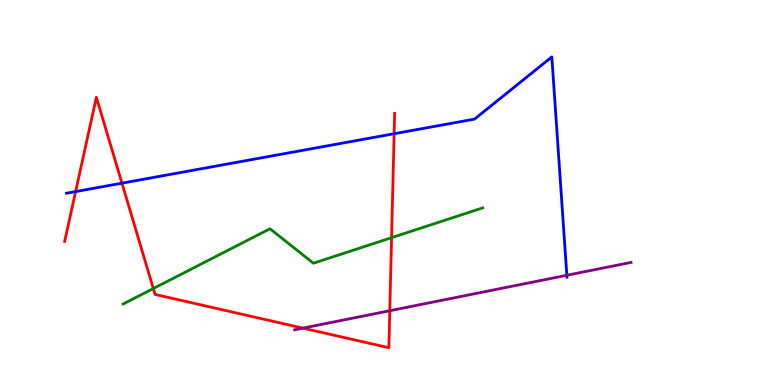[{'lines': ['blue', 'red'], 'intersections': [{'x': 0.976, 'y': 5.02}, {'x': 1.57, 'y': 5.24}, {'x': 5.09, 'y': 6.53}]}, {'lines': ['green', 'red'], 'intersections': [{'x': 1.98, 'y': 2.51}, {'x': 5.05, 'y': 3.83}]}, {'lines': ['purple', 'red'], 'intersections': [{'x': 3.91, 'y': 1.48}, {'x': 5.03, 'y': 1.93}]}, {'lines': ['blue', 'green'], 'intersections': []}, {'lines': ['blue', 'purple'], 'intersections': [{'x': 7.31, 'y': 2.85}]}, {'lines': ['green', 'purple'], 'intersections': []}]